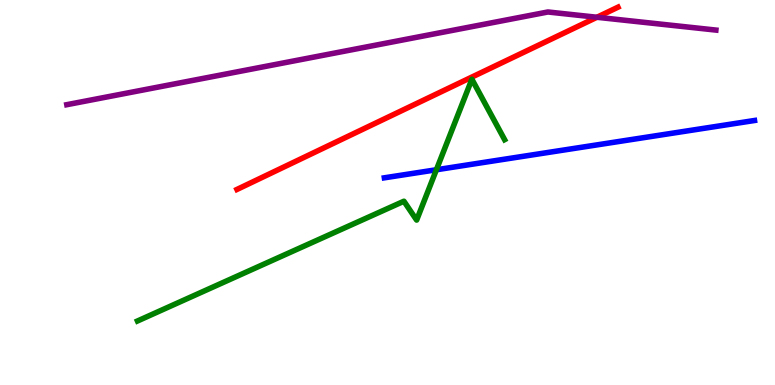[{'lines': ['blue', 'red'], 'intersections': []}, {'lines': ['green', 'red'], 'intersections': []}, {'lines': ['purple', 'red'], 'intersections': [{'x': 7.7, 'y': 9.55}]}, {'lines': ['blue', 'green'], 'intersections': [{'x': 5.63, 'y': 5.59}]}, {'lines': ['blue', 'purple'], 'intersections': []}, {'lines': ['green', 'purple'], 'intersections': []}]